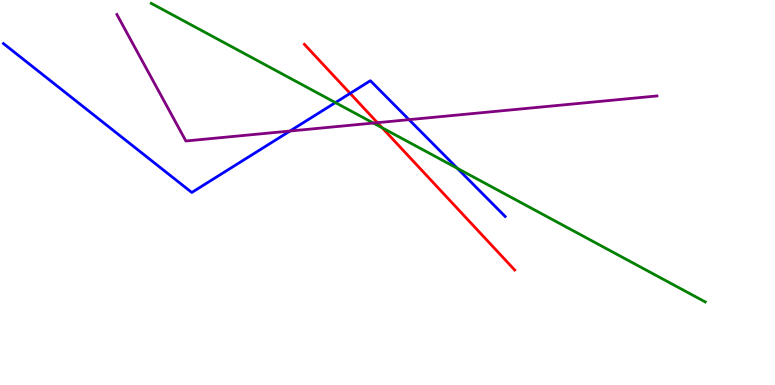[{'lines': ['blue', 'red'], 'intersections': [{'x': 4.52, 'y': 7.57}]}, {'lines': ['green', 'red'], 'intersections': [{'x': 4.93, 'y': 6.68}]}, {'lines': ['purple', 'red'], 'intersections': [{'x': 4.87, 'y': 6.81}]}, {'lines': ['blue', 'green'], 'intersections': [{'x': 4.33, 'y': 7.33}, {'x': 5.9, 'y': 5.63}]}, {'lines': ['blue', 'purple'], 'intersections': [{'x': 3.74, 'y': 6.6}, {'x': 5.28, 'y': 6.89}]}, {'lines': ['green', 'purple'], 'intersections': [{'x': 4.82, 'y': 6.8}]}]